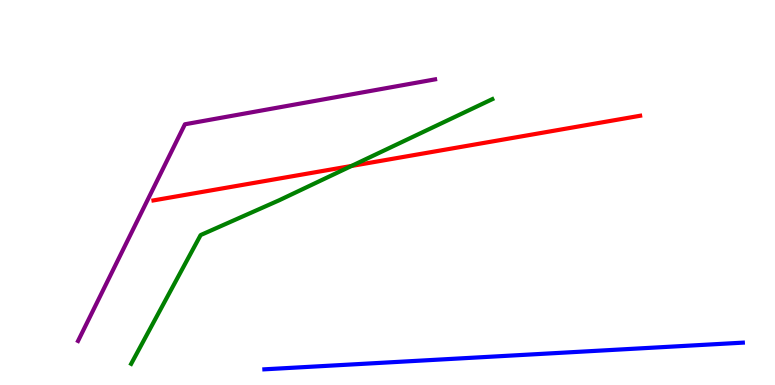[{'lines': ['blue', 'red'], 'intersections': []}, {'lines': ['green', 'red'], 'intersections': [{'x': 4.54, 'y': 5.69}]}, {'lines': ['purple', 'red'], 'intersections': []}, {'lines': ['blue', 'green'], 'intersections': []}, {'lines': ['blue', 'purple'], 'intersections': []}, {'lines': ['green', 'purple'], 'intersections': []}]